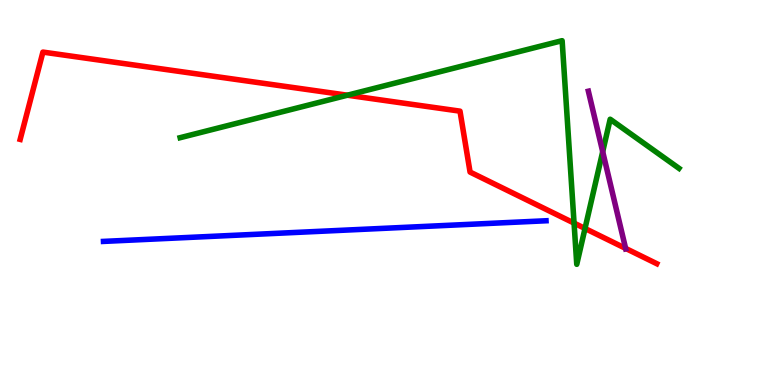[{'lines': ['blue', 'red'], 'intersections': []}, {'lines': ['green', 'red'], 'intersections': [{'x': 4.48, 'y': 7.53}, {'x': 7.41, 'y': 4.21}, {'x': 7.55, 'y': 4.07}]}, {'lines': ['purple', 'red'], 'intersections': [{'x': 8.07, 'y': 3.55}]}, {'lines': ['blue', 'green'], 'intersections': []}, {'lines': ['blue', 'purple'], 'intersections': []}, {'lines': ['green', 'purple'], 'intersections': [{'x': 7.78, 'y': 6.06}]}]